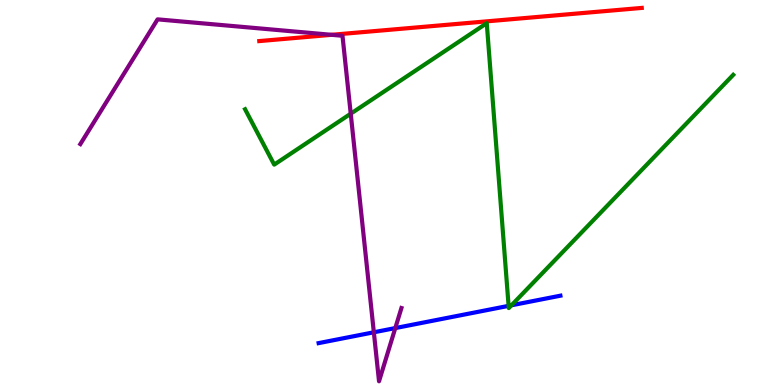[{'lines': ['blue', 'red'], 'intersections': []}, {'lines': ['green', 'red'], 'intersections': []}, {'lines': ['purple', 'red'], 'intersections': [{'x': 4.28, 'y': 9.1}]}, {'lines': ['blue', 'green'], 'intersections': [{'x': 6.56, 'y': 2.06}, {'x': 6.6, 'y': 2.07}]}, {'lines': ['blue', 'purple'], 'intersections': [{'x': 4.82, 'y': 1.37}, {'x': 5.1, 'y': 1.48}]}, {'lines': ['green', 'purple'], 'intersections': [{'x': 4.53, 'y': 7.05}]}]